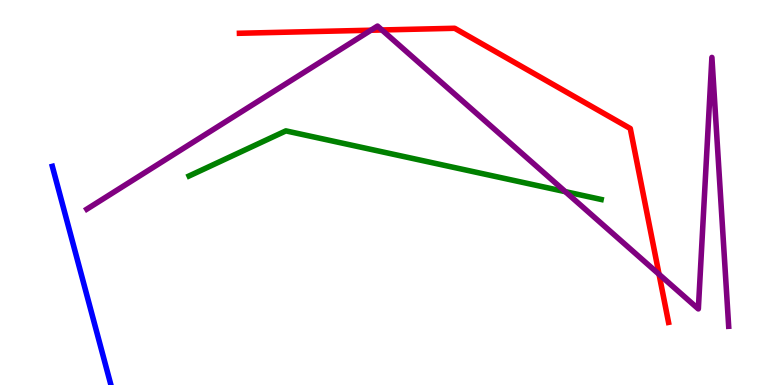[{'lines': ['blue', 'red'], 'intersections': []}, {'lines': ['green', 'red'], 'intersections': []}, {'lines': ['purple', 'red'], 'intersections': [{'x': 4.79, 'y': 9.21}, {'x': 4.93, 'y': 9.22}, {'x': 8.5, 'y': 2.88}]}, {'lines': ['blue', 'green'], 'intersections': []}, {'lines': ['blue', 'purple'], 'intersections': []}, {'lines': ['green', 'purple'], 'intersections': [{'x': 7.29, 'y': 5.02}]}]